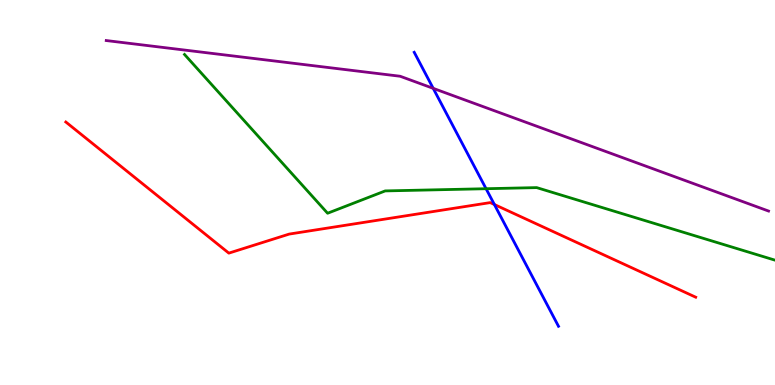[{'lines': ['blue', 'red'], 'intersections': [{'x': 6.38, 'y': 4.69}]}, {'lines': ['green', 'red'], 'intersections': []}, {'lines': ['purple', 'red'], 'intersections': []}, {'lines': ['blue', 'green'], 'intersections': [{'x': 6.27, 'y': 5.1}]}, {'lines': ['blue', 'purple'], 'intersections': [{'x': 5.59, 'y': 7.71}]}, {'lines': ['green', 'purple'], 'intersections': []}]